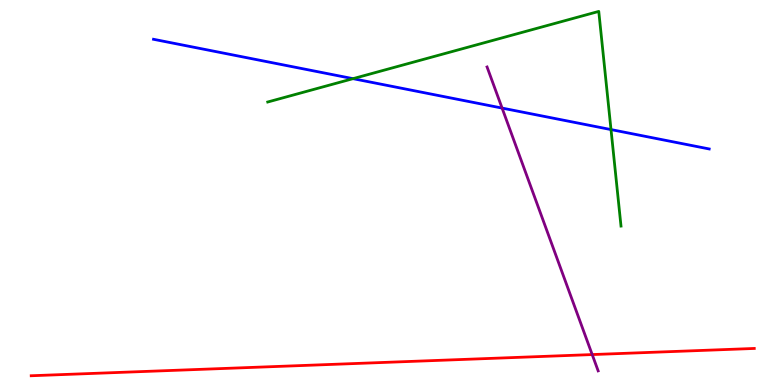[{'lines': ['blue', 'red'], 'intersections': []}, {'lines': ['green', 'red'], 'intersections': []}, {'lines': ['purple', 'red'], 'intersections': [{'x': 7.64, 'y': 0.79}]}, {'lines': ['blue', 'green'], 'intersections': [{'x': 4.56, 'y': 7.96}, {'x': 7.88, 'y': 6.63}]}, {'lines': ['blue', 'purple'], 'intersections': [{'x': 6.48, 'y': 7.19}]}, {'lines': ['green', 'purple'], 'intersections': []}]